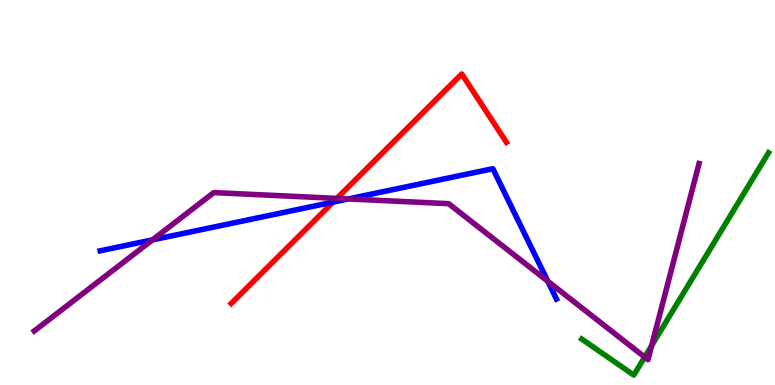[{'lines': ['blue', 'red'], 'intersections': [{'x': 4.3, 'y': 4.75}]}, {'lines': ['green', 'red'], 'intersections': []}, {'lines': ['purple', 'red'], 'intersections': [{'x': 4.35, 'y': 4.85}]}, {'lines': ['blue', 'green'], 'intersections': []}, {'lines': ['blue', 'purple'], 'intersections': [{'x': 1.97, 'y': 3.77}, {'x': 4.49, 'y': 4.83}, {'x': 7.07, 'y': 2.69}]}, {'lines': ['green', 'purple'], 'intersections': [{'x': 8.32, 'y': 0.725}, {'x': 8.41, 'y': 1.02}]}]